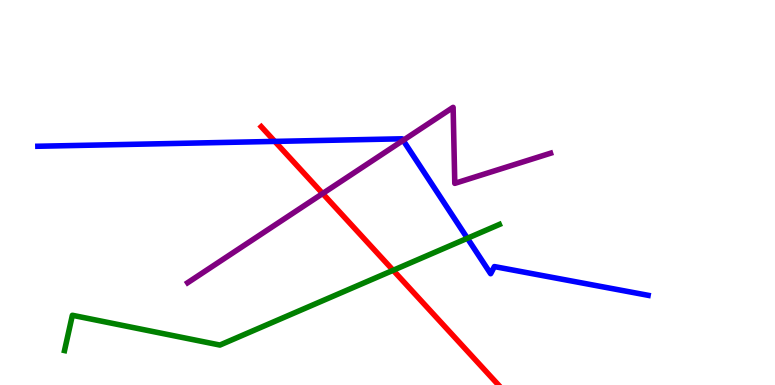[{'lines': ['blue', 'red'], 'intersections': [{'x': 3.55, 'y': 6.33}]}, {'lines': ['green', 'red'], 'intersections': [{'x': 5.07, 'y': 2.98}]}, {'lines': ['purple', 'red'], 'intersections': [{'x': 4.16, 'y': 4.97}]}, {'lines': ['blue', 'green'], 'intersections': [{'x': 6.03, 'y': 3.81}]}, {'lines': ['blue', 'purple'], 'intersections': [{'x': 5.2, 'y': 6.35}]}, {'lines': ['green', 'purple'], 'intersections': []}]